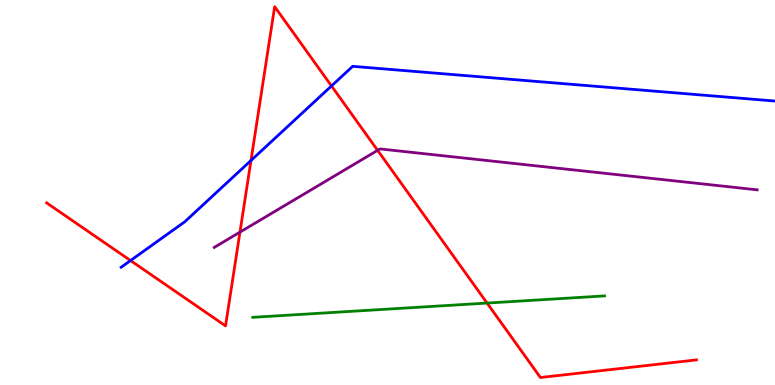[{'lines': ['blue', 'red'], 'intersections': [{'x': 1.68, 'y': 3.23}, {'x': 3.24, 'y': 5.83}, {'x': 4.28, 'y': 7.77}]}, {'lines': ['green', 'red'], 'intersections': [{'x': 6.28, 'y': 2.13}]}, {'lines': ['purple', 'red'], 'intersections': [{'x': 3.1, 'y': 3.97}, {'x': 4.87, 'y': 6.1}]}, {'lines': ['blue', 'green'], 'intersections': []}, {'lines': ['blue', 'purple'], 'intersections': []}, {'lines': ['green', 'purple'], 'intersections': []}]